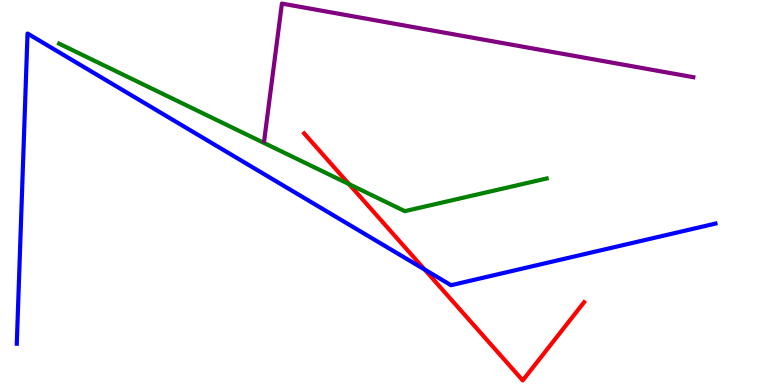[{'lines': ['blue', 'red'], 'intersections': [{'x': 5.48, 'y': 3.0}]}, {'lines': ['green', 'red'], 'intersections': [{'x': 4.5, 'y': 5.22}]}, {'lines': ['purple', 'red'], 'intersections': []}, {'lines': ['blue', 'green'], 'intersections': []}, {'lines': ['blue', 'purple'], 'intersections': []}, {'lines': ['green', 'purple'], 'intersections': []}]